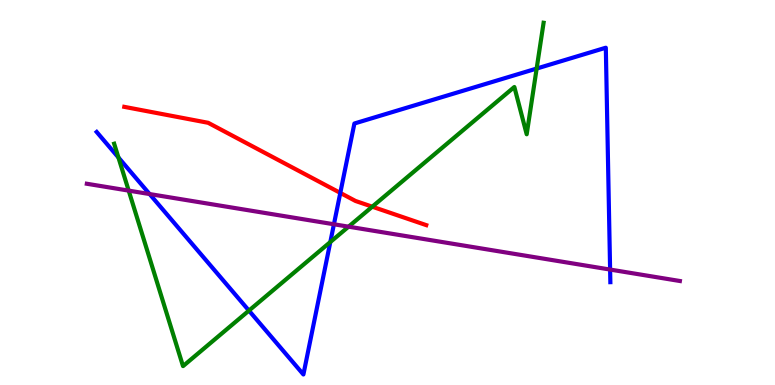[{'lines': ['blue', 'red'], 'intersections': [{'x': 4.39, 'y': 4.99}]}, {'lines': ['green', 'red'], 'intersections': [{'x': 4.8, 'y': 4.63}]}, {'lines': ['purple', 'red'], 'intersections': []}, {'lines': ['blue', 'green'], 'intersections': [{'x': 1.53, 'y': 5.91}, {'x': 3.21, 'y': 1.93}, {'x': 4.26, 'y': 3.71}, {'x': 6.92, 'y': 8.22}]}, {'lines': ['blue', 'purple'], 'intersections': [{'x': 1.93, 'y': 4.96}, {'x': 4.31, 'y': 4.17}, {'x': 7.87, 'y': 3.0}]}, {'lines': ['green', 'purple'], 'intersections': [{'x': 1.66, 'y': 5.05}, {'x': 4.5, 'y': 4.11}]}]